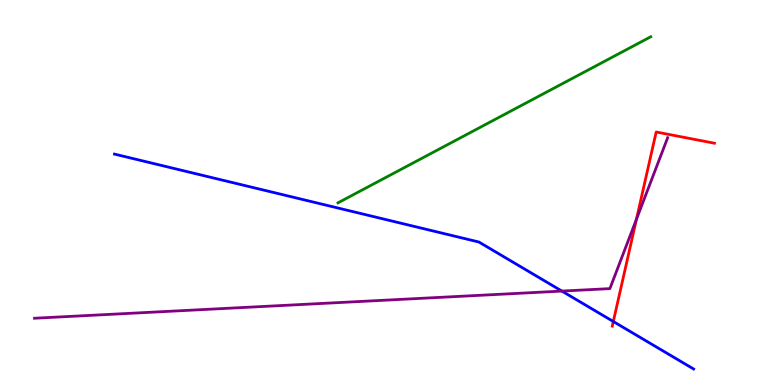[{'lines': ['blue', 'red'], 'intersections': [{'x': 7.91, 'y': 1.65}]}, {'lines': ['green', 'red'], 'intersections': []}, {'lines': ['purple', 'red'], 'intersections': [{'x': 8.21, 'y': 4.31}]}, {'lines': ['blue', 'green'], 'intersections': []}, {'lines': ['blue', 'purple'], 'intersections': [{'x': 7.25, 'y': 2.44}]}, {'lines': ['green', 'purple'], 'intersections': []}]